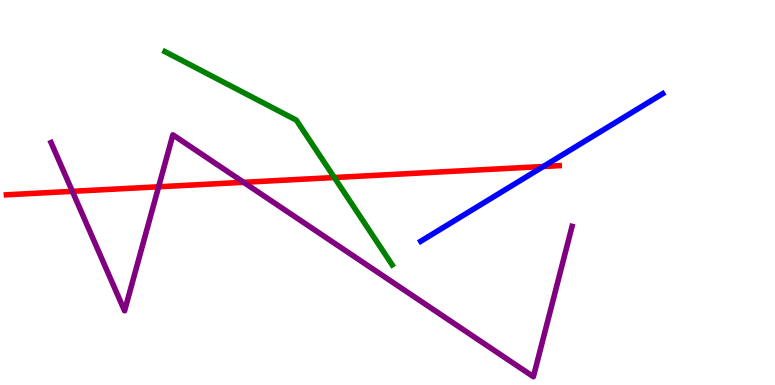[{'lines': ['blue', 'red'], 'intersections': [{'x': 7.01, 'y': 5.68}]}, {'lines': ['green', 'red'], 'intersections': [{'x': 4.31, 'y': 5.39}]}, {'lines': ['purple', 'red'], 'intersections': [{'x': 0.934, 'y': 5.03}, {'x': 2.05, 'y': 5.15}, {'x': 3.14, 'y': 5.26}]}, {'lines': ['blue', 'green'], 'intersections': []}, {'lines': ['blue', 'purple'], 'intersections': []}, {'lines': ['green', 'purple'], 'intersections': []}]